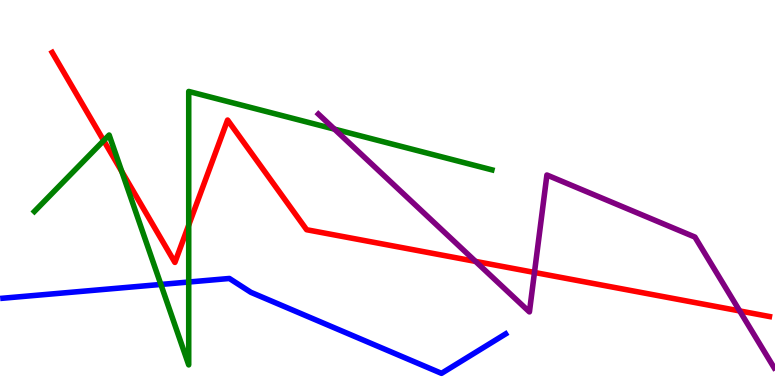[{'lines': ['blue', 'red'], 'intersections': []}, {'lines': ['green', 'red'], 'intersections': [{'x': 1.34, 'y': 6.35}, {'x': 1.57, 'y': 5.54}, {'x': 2.44, 'y': 4.15}]}, {'lines': ['purple', 'red'], 'intersections': [{'x': 6.14, 'y': 3.21}, {'x': 6.9, 'y': 2.92}, {'x': 9.54, 'y': 1.92}]}, {'lines': ['blue', 'green'], 'intersections': [{'x': 2.08, 'y': 2.61}, {'x': 2.44, 'y': 2.67}]}, {'lines': ['blue', 'purple'], 'intersections': []}, {'lines': ['green', 'purple'], 'intersections': [{'x': 4.32, 'y': 6.65}]}]